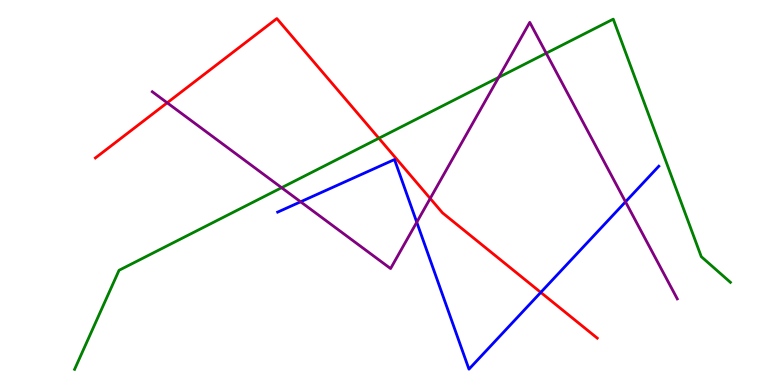[{'lines': ['blue', 'red'], 'intersections': [{'x': 6.98, 'y': 2.41}]}, {'lines': ['green', 'red'], 'intersections': [{'x': 4.89, 'y': 6.41}]}, {'lines': ['purple', 'red'], 'intersections': [{'x': 2.16, 'y': 7.33}, {'x': 5.55, 'y': 4.85}]}, {'lines': ['blue', 'green'], 'intersections': []}, {'lines': ['blue', 'purple'], 'intersections': [{'x': 3.88, 'y': 4.76}, {'x': 5.38, 'y': 4.23}, {'x': 8.07, 'y': 4.76}]}, {'lines': ['green', 'purple'], 'intersections': [{'x': 3.63, 'y': 5.12}, {'x': 6.43, 'y': 7.99}, {'x': 7.05, 'y': 8.62}]}]